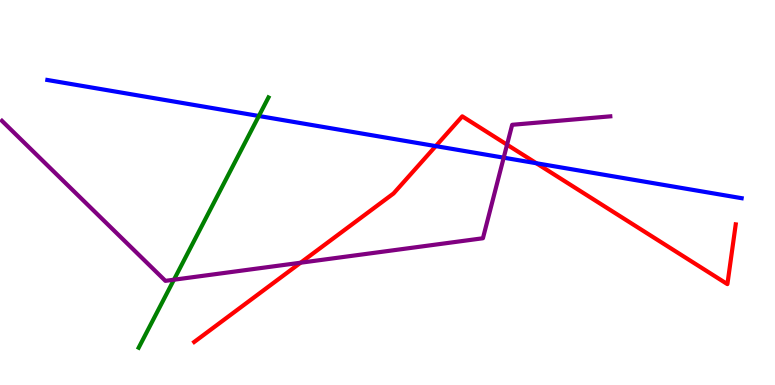[{'lines': ['blue', 'red'], 'intersections': [{'x': 5.62, 'y': 6.2}, {'x': 6.92, 'y': 5.76}]}, {'lines': ['green', 'red'], 'intersections': []}, {'lines': ['purple', 'red'], 'intersections': [{'x': 3.88, 'y': 3.18}, {'x': 6.54, 'y': 6.24}]}, {'lines': ['blue', 'green'], 'intersections': [{'x': 3.34, 'y': 6.99}]}, {'lines': ['blue', 'purple'], 'intersections': [{'x': 6.5, 'y': 5.9}]}, {'lines': ['green', 'purple'], 'intersections': [{'x': 2.24, 'y': 2.73}]}]